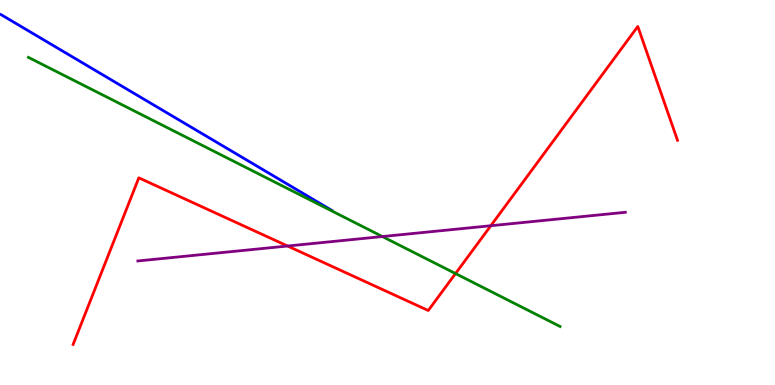[{'lines': ['blue', 'red'], 'intersections': []}, {'lines': ['green', 'red'], 'intersections': [{'x': 5.88, 'y': 2.89}]}, {'lines': ['purple', 'red'], 'intersections': [{'x': 3.71, 'y': 3.61}, {'x': 6.33, 'y': 4.14}]}, {'lines': ['blue', 'green'], 'intersections': []}, {'lines': ['blue', 'purple'], 'intersections': []}, {'lines': ['green', 'purple'], 'intersections': [{'x': 4.93, 'y': 3.86}]}]